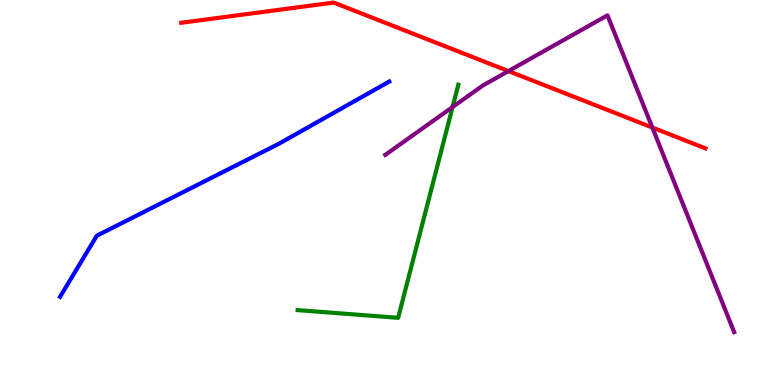[{'lines': ['blue', 'red'], 'intersections': []}, {'lines': ['green', 'red'], 'intersections': []}, {'lines': ['purple', 'red'], 'intersections': [{'x': 6.56, 'y': 8.15}, {'x': 8.42, 'y': 6.69}]}, {'lines': ['blue', 'green'], 'intersections': []}, {'lines': ['blue', 'purple'], 'intersections': []}, {'lines': ['green', 'purple'], 'intersections': [{'x': 5.84, 'y': 7.22}]}]